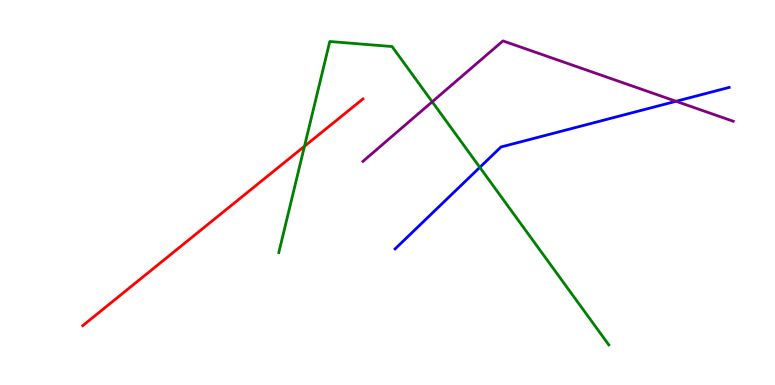[{'lines': ['blue', 'red'], 'intersections': []}, {'lines': ['green', 'red'], 'intersections': [{'x': 3.93, 'y': 6.2}]}, {'lines': ['purple', 'red'], 'intersections': []}, {'lines': ['blue', 'green'], 'intersections': [{'x': 6.19, 'y': 5.65}]}, {'lines': ['blue', 'purple'], 'intersections': [{'x': 8.72, 'y': 7.37}]}, {'lines': ['green', 'purple'], 'intersections': [{'x': 5.58, 'y': 7.36}]}]